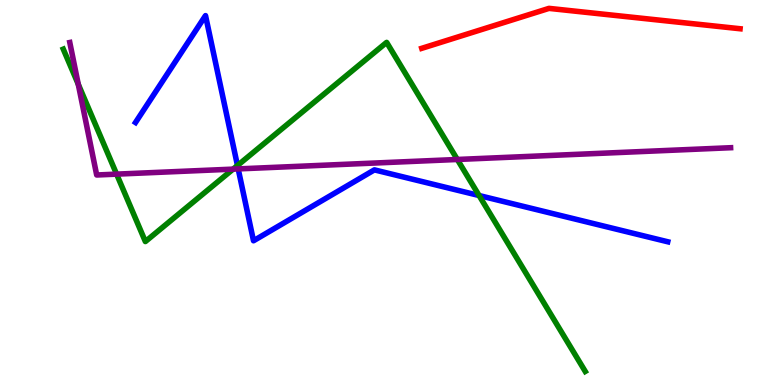[{'lines': ['blue', 'red'], 'intersections': []}, {'lines': ['green', 'red'], 'intersections': []}, {'lines': ['purple', 'red'], 'intersections': []}, {'lines': ['blue', 'green'], 'intersections': [{'x': 3.06, 'y': 5.7}, {'x': 6.18, 'y': 4.92}]}, {'lines': ['blue', 'purple'], 'intersections': [{'x': 3.07, 'y': 5.61}]}, {'lines': ['green', 'purple'], 'intersections': [{'x': 1.01, 'y': 7.81}, {'x': 1.5, 'y': 5.48}, {'x': 3.01, 'y': 5.61}, {'x': 5.9, 'y': 5.86}]}]